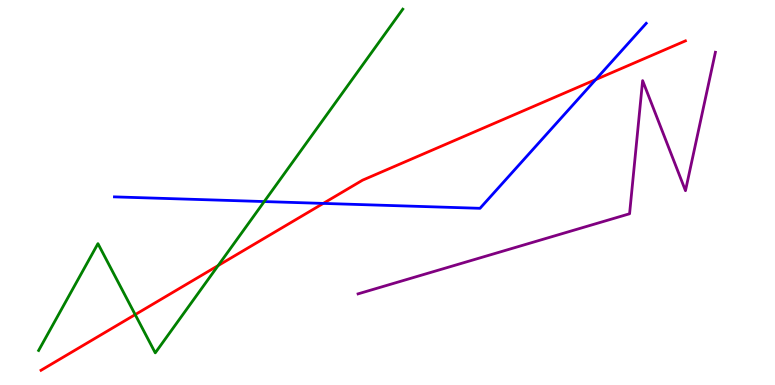[{'lines': ['blue', 'red'], 'intersections': [{'x': 4.17, 'y': 4.72}, {'x': 7.69, 'y': 7.93}]}, {'lines': ['green', 'red'], 'intersections': [{'x': 1.74, 'y': 1.83}, {'x': 2.81, 'y': 3.1}]}, {'lines': ['purple', 'red'], 'intersections': []}, {'lines': ['blue', 'green'], 'intersections': [{'x': 3.41, 'y': 4.76}]}, {'lines': ['blue', 'purple'], 'intersections': []}, {'lines': ['green', 'purple'], 'intersections': []}]